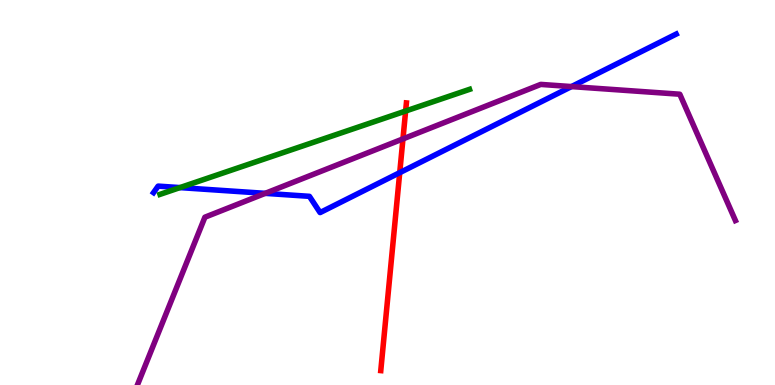[{'lines': ['blue', 'red'], 'intersections': [{'x': 5.16, 'y': 5.52}]}, {'lines': ['green', 'red'], 'intersections': [{'x': 5.23, 'y': 7.12}]}, {'lines': ['purple', 'red'], 'intersections': [{'x': 5.2, 'y': 6.39}]}, {'lines': ['blue', 'green'], 'intersections': [{'x': 2.32, 'y': 5.13}]}, {'lines': ['blue', 'purple'], 'intersections': [{'x': 3.42, 'y': 4.98}, {'x': 7.37, 'y': 7.75}]}, {'lines': ['green', 'purple'], 'intersections': []}]